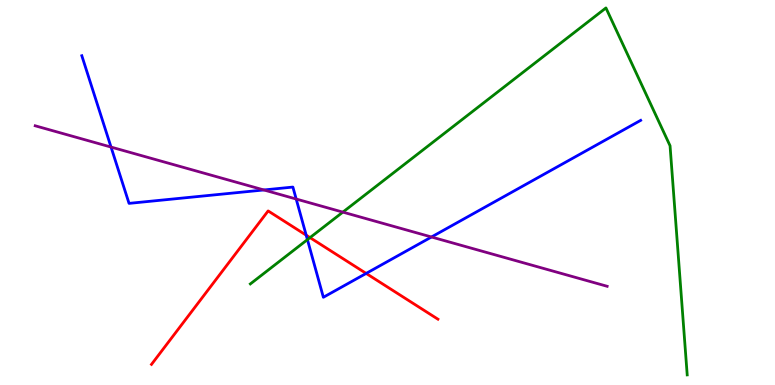[{'lines': ['blue', 'red'], 'intersections': [{'x': 3.95, 'y': 3.89}, {'x': 4.72, 'y': 2.9}]}, {'lines': ['green', 'red'], 'intersections': [{'x': 4.0, 'y': 3.83}]}, {'lines': ['purple', 'red'], 'intersections': []}, {'lines': ['blue', 'green'], 'intersections': [{'x': 3.97, 'y': 3.78}]}, {'lines': ['blue', 'purple'], 'intersections': [{'x': 1.43, 'y': 6.18}, {'x': 3.4, 'y': 5.07}, {'x': 3.82, 'y': 4.83}, {'x': 5.57, 'y': 3.84}]}, {'lines': ['green', 'purple'], 'intersections': [{'x': 4.42, 'y': 4.49}]}]